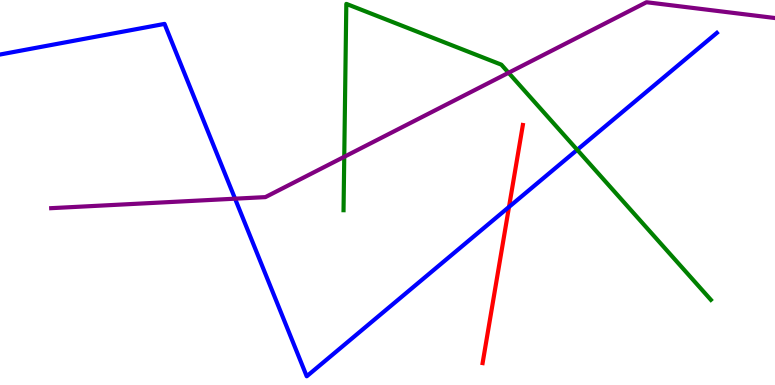[{'lines': ['blue', 'red'], 'intersections': [{'x': 6.57, 'y': 4.63}]}, {'lines': ['green', 'red'], 'intersections': []}, {'lines': ['purple', 'red'], 'intersections': []}, {'lines': ['blue', 'green'], 'intersections': [{'x': 7.45, 'y': 6.11}]}, {'lines': ['blue', 'purple'], 'intersections': [{'x': 3.03, 'y': 4.84}]}, {'lines': ['green', 'purple'], 'intersections': [{'x': 4.44, 'y': 5.93}, {'x': 6.56, 'y': 8.11}]}]